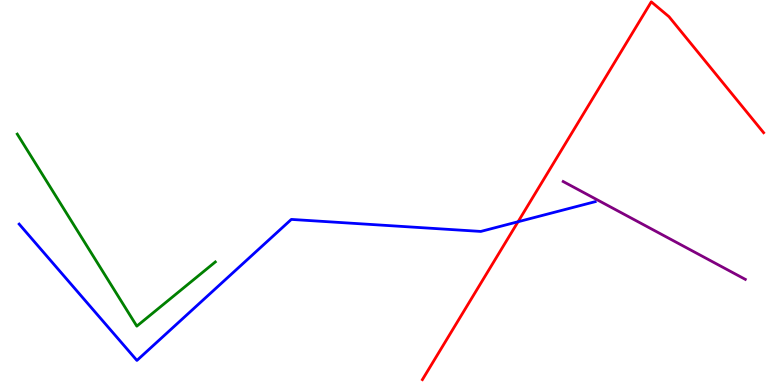[{'lines': ['blue', 'red'], 'intersections': [{'x': 6.68, 'y': 4.24}]}, {'lines': ['green', 'red'], 'intersections': []}, {'lines': ['purple', 'red'], 'intersections': []}, {'lines': ['blue', 'green'], 'intersections': []}, {'lines': ['blue', 'purple'], 'intersections': []}, {'lines': ['green', 'purple'], 'intersections': []}]